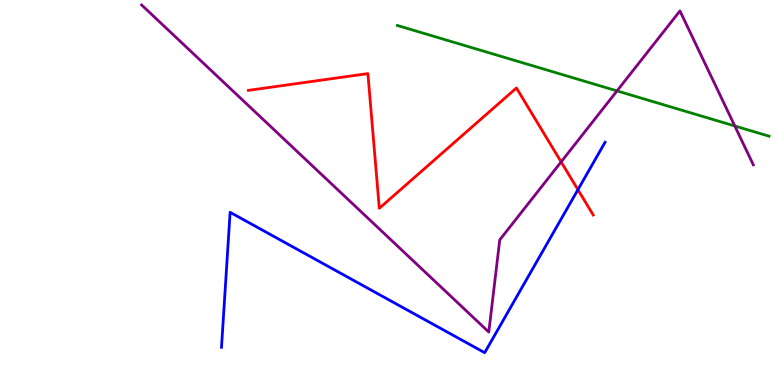[{'lines': ['blue', 'red'], 'intersections': [{'x': 7.46, 'y': 5.07}]}, {'lines': ['green', 'red'], 'intersections': []}, {'lines': ['purple', 'red'], 'intersections': [{'x': 7.24, 'y': 5.8}]}, {'lines': ['blue', 'green'], 'intersections': []}, {'lines': ['blue', 'purple'], 'intersections': []}, {'lines': ['green', 'purple'], 'intersections': [{'x': 7.96, 'y': 7.64}, {'x': 9.48, 'y': 6.73}]}]